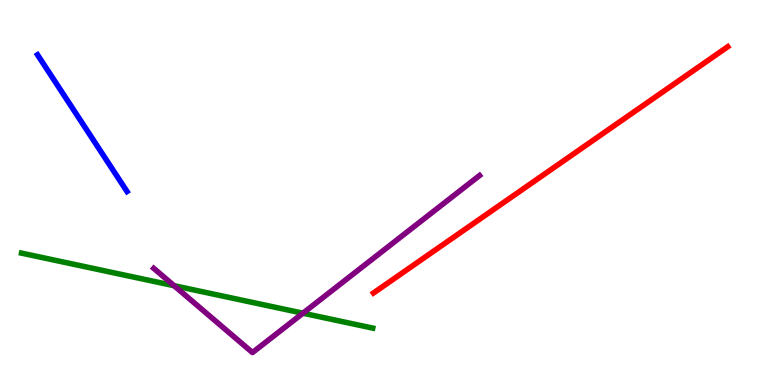[{'lines': ['blue', 'red'], 'intersections': []}, {'lines': ['green', 'red'], 'intersections': []}, {'lines': ['purple', 'red'], 'intersections': []}, {'lines': ['blue', 'green'], 'intersections': []}, {'lines': ['blue', 'purple'], 'intersections': []}, {'lines': ['green', 'purple'], 'intersections': [{'x': 2.25, 'y': 2.58}, {'x': 3.91, 'y': 1.86}]}]